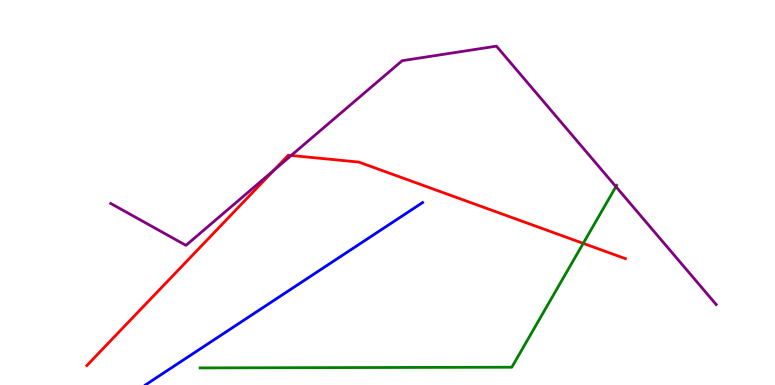[{'lines': ['blue', 'red'], 'intersections': []}, {'lines': ['green', 'red'], 'intersections': [{'x': 7.53, 'y': 3.68}]}, {'lines': ['purple', 'red'], 'intersections': [{'x': 3.53, 'y': 5.58}, {'x': 3.76, 'y': 5.96}]}, {'lines': ['blue', 'green'], 'intersections': []}, {'lines': ['blue', 'purple'], 'intersections': []}, {'lines': ['green', 'purple'], 'intersections': [{'x': 7.95, 'y': 5.15}]}]